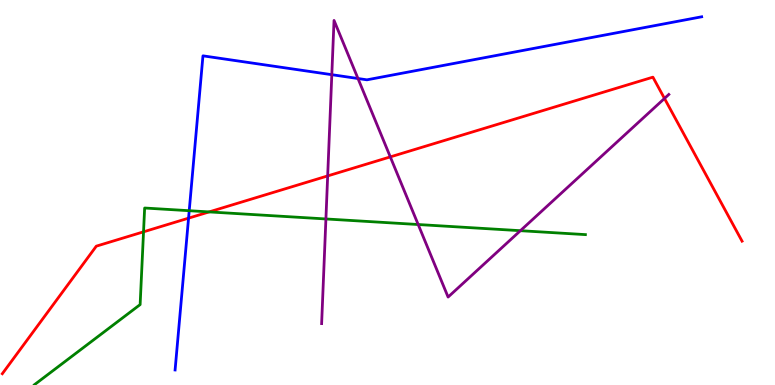[{'lines': ['blue', 'red'], 'intersections': [{'x': 2.43, 'y': 4.33}]}, {'lines': ['green', 'red'], 'intersections': [{'x': 1.85, 'y': 3.98}, {'x': 2.7, 'y': 4.5}]}, {'lines': ['purple', 'red'], 'intersections': [{'x': 4.23, 'y': 5.43}, {'x': 5.04, 'y': 5.92}, {'x': 8.57, 'y': 7.44}]}, {'lines': ['blue', 'green'], 'intersections': [{'x': 2.44, 'y': 4.53}]}, {'lines': ['blue', 'purple'], 'intersections': [{'x': 4.28, 'y': 8.06}, {'x': 4.62, 'y': 7.96}]}, {'lines': ['green', 'purple'], 'intersections': [{'x': 4.21, 'y': 4.31}, {'x': 5.4, 'y': 4.17}, {'x': 6.71, 'y': 4.01}]}]